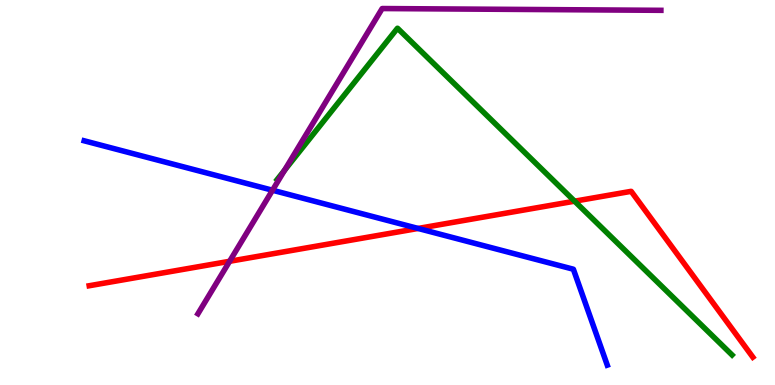[{'lines': ['blue', 'red'], 'intersections': [{'x': 5.39, 'y': 4.07}]}, {'lines': ['green', 'red'], 'intersections': [{'x': 7.41, 'y': 4.77}]}, {'lines': ['purple', 'red'], 'intersections': [{'x': 2.96, 'y': 3.21}]}, {'lines': ['blue', 'green'], 'intersections': []}, {'lines': ['blue', 'purple'], 'intersections': [{'x': 3.52, 'y': 5.06}]}, {'lines': ['green', 'purple'], 'intersections': [{'x': 3.67, 'y': 5.58}]}]